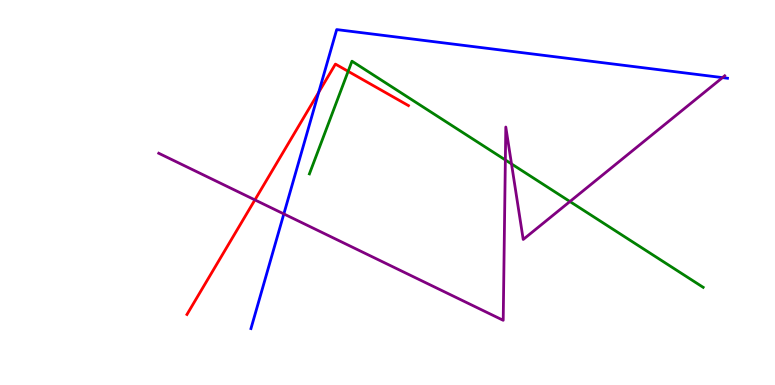[{'lines': ['blue', 'red'], 'intersections': [{'x': 4.11, 'y': 7.6}]}, {'lines': ['green', 'red'], 'intersections': [{'x': 4.49, 'y': 8.15}]}, {'lines': ['purple', 'red'], 'intersections': [{'x': 3.29, 'y': 4.81}]}, {'lines': ['blue', 'green'], 'intersections': []}, {'lines': ['blue', 'purple'], 'intersections': [{'x': 3.66, 'y': 4.44}, {'x': 9.32, 'y': 7.98}]}, {'lines': ['green', 'purple'], 'intersections': [{'x': 6.52, 'y': 5.85}, {'x': 6.6, 'y': 5.74}, {'x': 7.35, 'y': 4.77}]}]